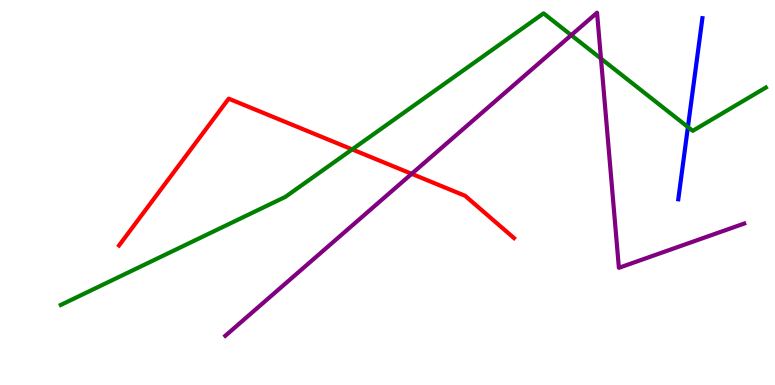[{'lines': ['blue', 'red'], 'intersections': []}, {'lines': ['green', 'red'], 'intersections': [{'x': 4.54, 'y': 6.12}]}, {'lines': ['purple', 'red'], 'intersections': [{'x': 5.31, 'y': 5.48}]}, {'lines': ['blue', 'green'], 'intersections': [{'x': 8.88, 'y': 6.7}]}, {'lines': ['blue', 'purple'], 'intersections': []}, {'lines': ['green', 'purple'], 'intersections': [{'x': 7.37, 'y': 9.09}, {'x': 7.75, 'y': 8.48}]}]